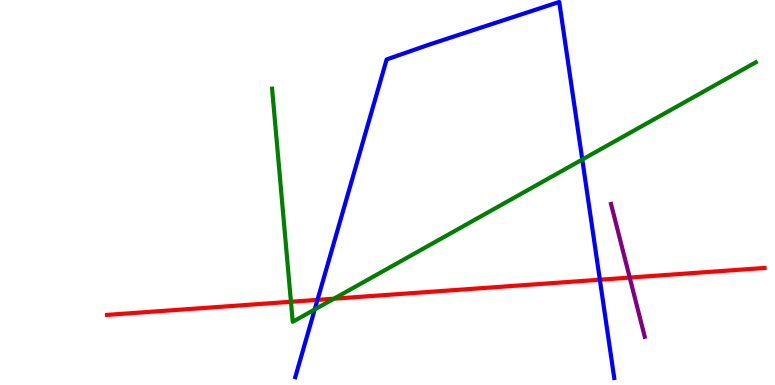[{'lines': ['blue', 'red'], 'intersections': [{'x': 4.1, 'y': 2.21}, {'x': 7.74, 'y': 2.73}]}, {'lines': ['green', 'red'], 'intersections': [{'x': 3.75, 'y': 2.16}, {'x': 4.31, 'y': 2.24}]}, {'lines': ['purple', 'red'], 'intersections': [{'x': 8.13, 'y': 2.79}]}, {'lines': ['blue', 'green'], 'intersections': [{'x': 4.06, 'y': 1.96}, {'x': 7.51, 'y': 5.86}]}, {'lines': ['blue', 'purple'], 'intersections': []}, {'lines': ['green', 'purple'], 'intersections': []}]